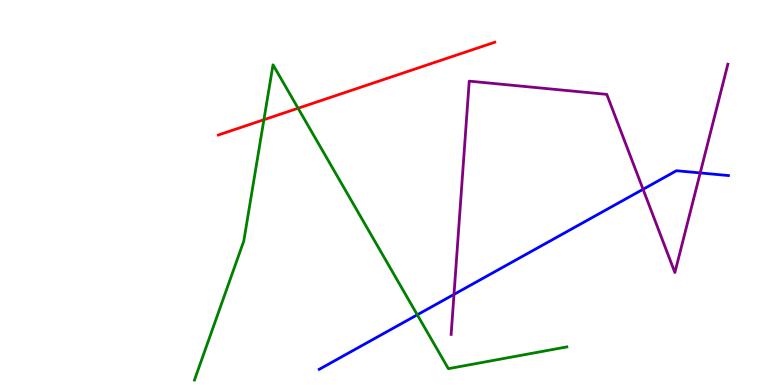[{'lines': ['blue', 'red'], 'intersections': []}, {'lines': ['green', 'red'], 'intersections': [{'x': 3.41, 'y': 6.89}, {'x': 3.85, 'y': 7.19}]}, {'lines': ['purple', 'red'], 'intersections': []}, {'lines': ['blue', 'green'], 'intersections': [{'x': 5.38, 'y': 1.82}]}, {'lines': ['blue', 'purple'], 'intersections': [{'x': 5.86, 'y': 2.35}, {'x': 8.3, 'y': 5.08}, {'x': 9.03, 'y': 5.51}]}, {'lines': ['green', 'purple'], 'intersections': []}]